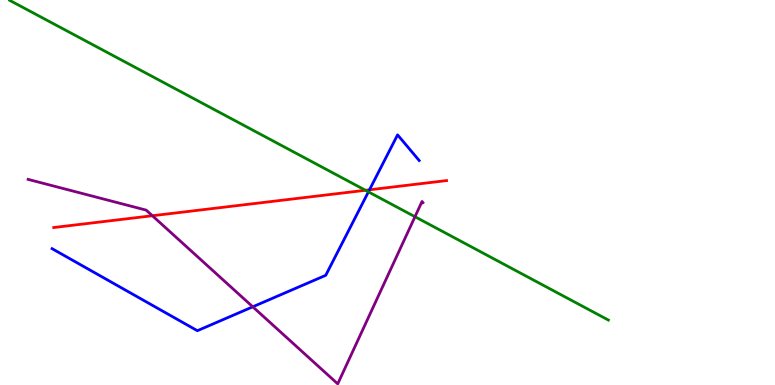[{'lines': ['blue', 'red'], 'intersections': [{'x': 4.77, 'y': 5.07}]}, {'lines': ['green', 'red'], 'intersections': [{'x': 4.72, 'y': 5.06}]}, {'lines': ['purple', 'red'], 'intersections': [{'x': 1.97, 'y': 4.4}]}, {'lines': ['blue', 'green'], 'intersections': [{'x': 4.75, 'y': 5.02}]}, {'lines': ['blue', 'purple'], 'intersections': [{'x': 3.26, 'y': 2.03}]}, {'lines': ['green', 'purple'], 'intersections': [{'x': 5.35, 'y': 4.37}]}]